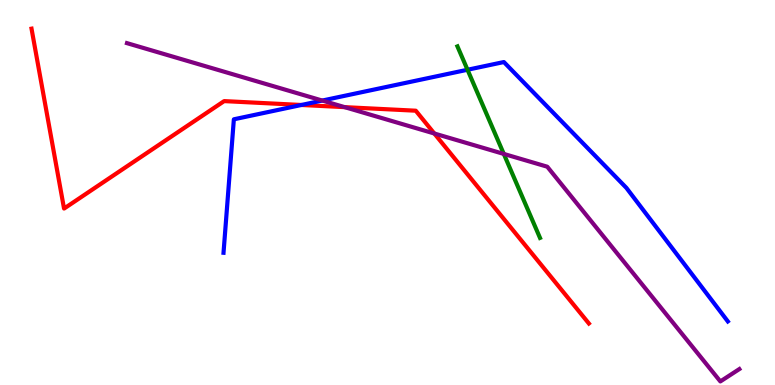[{'lines': ['blue', 'red'], 'intersections': [{'x': 3.89, 'y': 7.27}]}, {'lines': ['green', 'red'], 'intersections': []}, {'lines': ['purple', 'red'], 'intersections': [{'x': 4.45, 'y': 7.22}, {'x': 5.6, 'y': 6.53}]}, {'lines': ['blue', 'green'], 'intersections': [{'x': 6.03, 'y': 8.19}]}, {'lines': ['blue', 'purple'], 'intersections': [{'x': 4.16, 'y': 7.39}]}, {'lines': ['green', 'purple'], 'intersections': [{'x': 6.5, 'y': 6.0}]}]